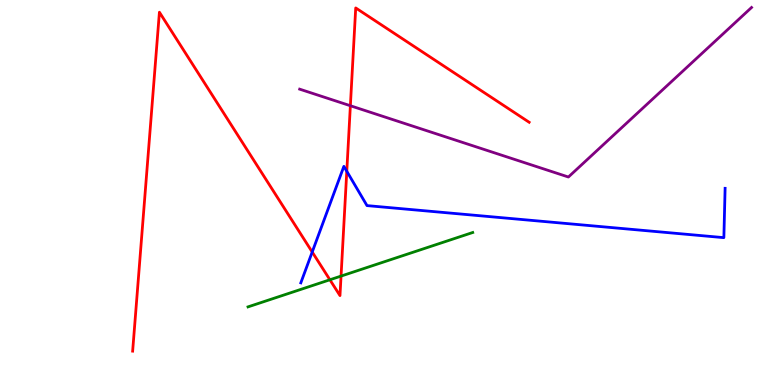[{'lines': ['blue', 'red'], 'intersections': [{'x': 4.03, 'y': 3.45}, {'x': 4.47, 'y': 5.55}]}, {'lines': ['green', 'red'], 'intersections': [{'x': 4.26, 'y': 2.73}, {'x': 4.4, 'y': 2.83}]}, {'lines': ['purple', 'red'], 'intersections': [{'x': 4.52, 'y': 7.25}]}, {'lines': ['blue', 'green'], 'intersections': []}, {'lines': ['blue', 'purple'], 'intersections': []}, {'lines': ['green', 'purple'], 'intersections': []}]